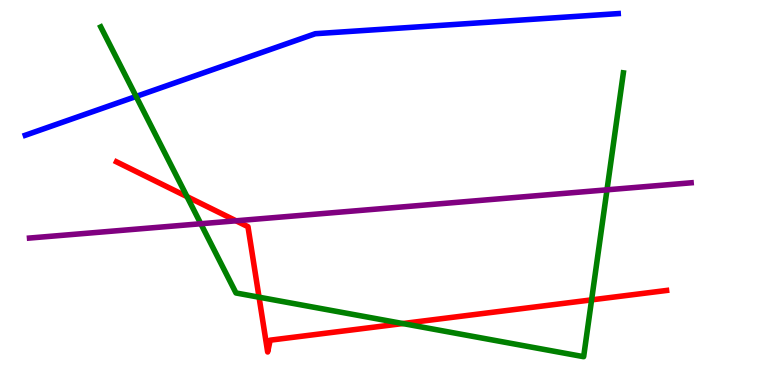[{'lines': ['blue', 'red'], 'intersections': []}, {'lines': ['green', 'red'], 'intersections': [{'x': 2.41, 'y': 4.89}, {'x': 3.34, 'y': 2.28}, {'x': 5.2, 'y': 1.6}, {'x': 7.63, 'y': 2.21}]}, {'lines': ['purple', 'red'], 'intersections': [{'x': 3.05, 'y': 4.26}]}, {'lines': ['blue', 'green'], 'intersections': [{'x': 1.76, 'y': 7.49}]}, {'lines': ['blue', 'purple'], 'intersections': []}, {'lines': ['green', 'purple'], 'intersections': [{'x': 2.59, 'y': 4.19}, {'x': 7.83, 'y': 5.07}]}]